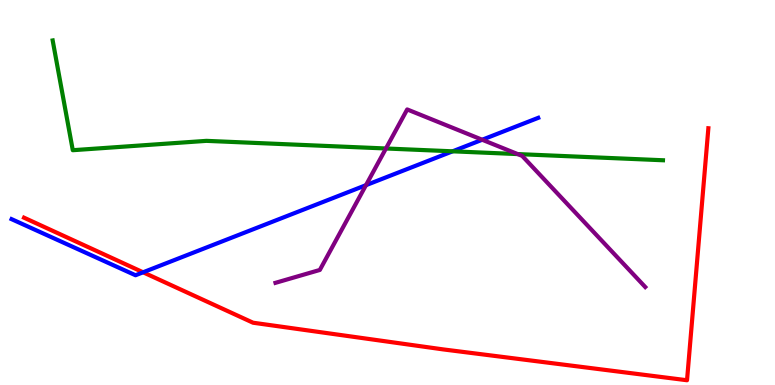[{'lines': ['blue', 'red'], 'intersections': [{'x': 1.85, 'y': 2.93}]}, {'lines': ['green', 'red'], 'intersections': []}, {'lines': ['purple', 'red'], 'intersections': []}, {'lines': ['blue', 'green'], 'intersections': [{'x': 5.84, 'y': 6.07}]}, {'lines': ['blue', 'purple'], 'intersections': [{'x': 4.72, 'y': 5.19}, {'x': 6.22, 'y': 6.37}]}, {'lines': ['green', 'purple'], 'intersections': [{'x': 4.98, 'y': 6.14}, {'x': 6.68, 'y': 6.0}]}]